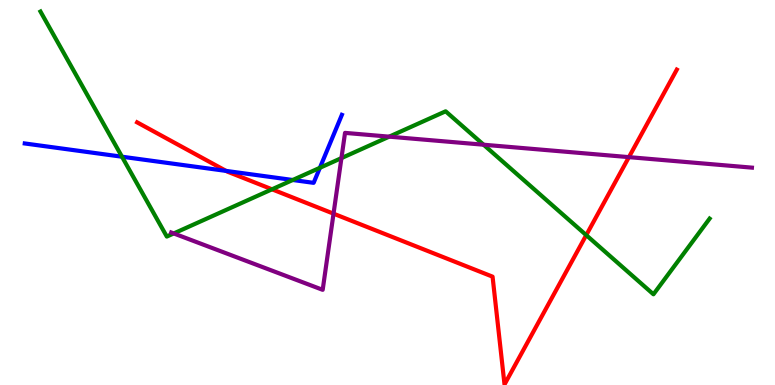[{'lines': ['blue', 'red'], 'intersections': [{'x': 2.92, 'y': 5.56}]}, {'lines': ['green', 'red'], 'intersections': [{'x': 3.51, 'y': 5.08}, {'x': 7.56, 'y': 3.89}]}, {'lines': ['purple', 'red'], 'intersections': [{'x': 4.3, 'y': 4.45}, {'x': 8.12, 'y': 5.92}]}, {'lines': ['blue', 'green'], 'intersections': [{'x': 1.57, 'y': 5.93}, {'x': 3.78, 'y': 5.32}, {'x': 4.13, 'y': 5.64}]}, {'lines': ['blue', 'purple'], 'intersections': []}, {'lines': ['green', 'purple'], 'intersections': [{'x': 2.24, 'y': 3.94}, {'x': 4.41, 'y': 5.89}, {'x': 5.02, 'y': 6.45}, {'x': 6.24, 'y': 6.24}]}]